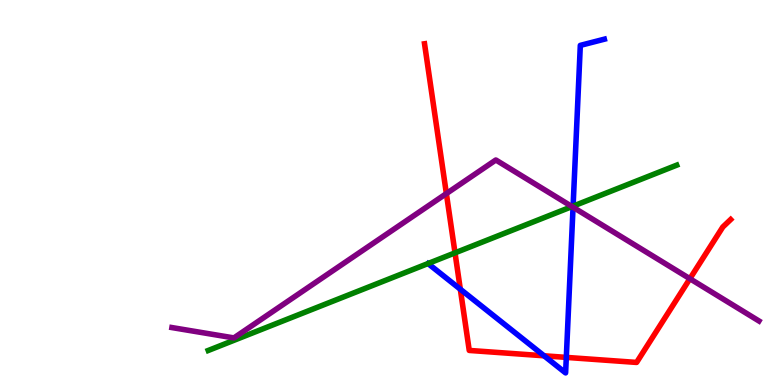[{'lines': ['blue', 'red'], 'intersections': [{'x': 5.94, 'y': 2.49}, {'x': 7.02, 'y': 0.759}, {'x': 7.31, 'y': 0.717}]}, {'lines': ['green', 'red'], 'intersections': [{'x': 5.87, 'y': 3.43}]}, {'lines': ['purple', 'red'], 'intersections': [{'x': 5.76, 'y': 4.97}, {'x': 8.9, 'y': 2.76}]}, {'lines': ['blue', 'green'], 'intersections': [{'x': 7.39, 'y': 4.65}]}, {'lines': ['blue', 'purple'], 'intersections': [{'x': 7.39, 'y': 4.62}]}, {'lines': ['green', 'purple'], 'intersections': [{'x': 7.38, 'y': 4.63}]}]